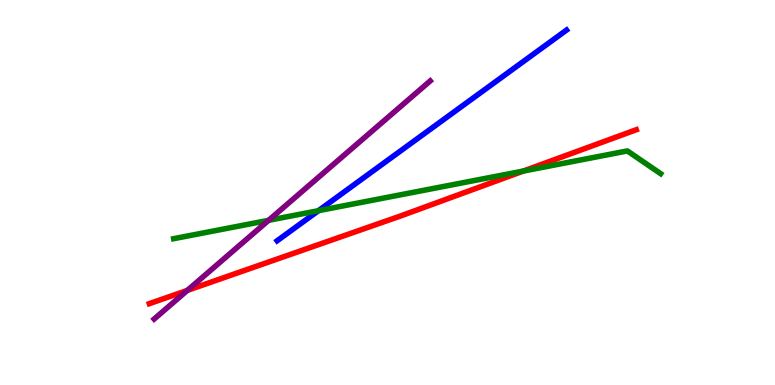[{'lines': ['blue', 'red'], 'intersections': []}, {'lines': ['green', 'red'], 'intersections': [{'x': 6.75, 'y': 5.56}]}, {'lines': ['purple', 'red'], 'intersections': [{'x': 2.42, 'y': 2.46}]}, {'lines': ['blue', 'green'], 'intersections': [{'x': 4.11, 'y': 4.53}]}, {'lines': ['blue', 'purple'], 'intersections': []}, {'lines': ['green', 'purple'], 'intersections': [{'x': 3.47, 'y': 4.28}]}]